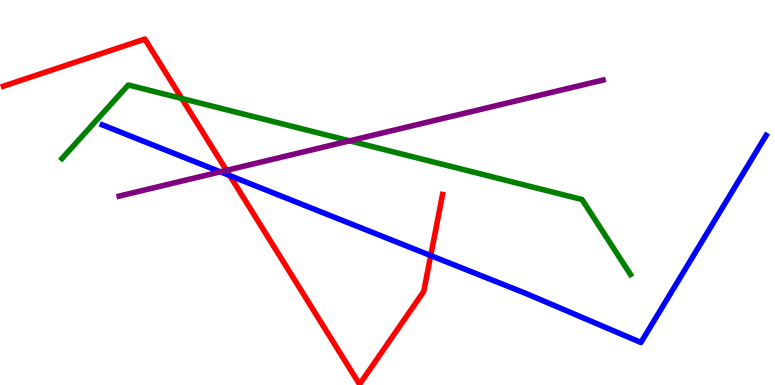[{'lines': ['blue', 'red'], 'intersections': [{'x': 2.96, 'y': 5.44}, {'x': 5.56, 'y': 3.36}]}, {'lines': ['green', 'red'], 'intersections': [{'x': 2.35, 'y': 7.44}]}, {'lines': ['purple', 'red'], 'intersections': [{'x': 2.92, 'y': 5.58}]}, {'lines': ['blue', 'green'], 'intersections': []}, {'lines': ['blue', 'purple'], 'intersections': [{'x': 2.84, 'y': 5.54}]}, {'lines': ['green', 'purple'], 'intersections': [{'x': 4.51, 'y': 6.34}]}]